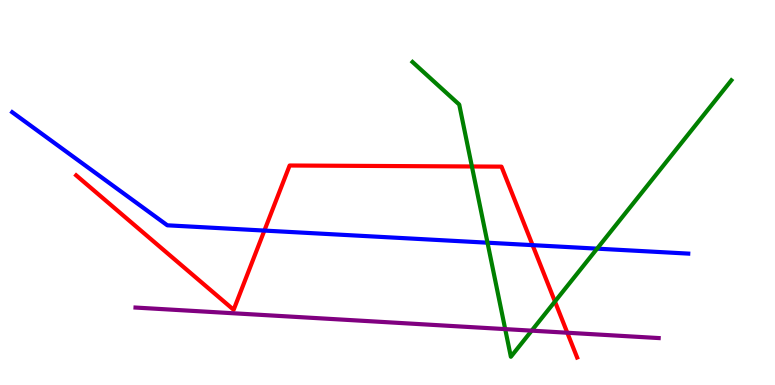[{'lines': ['blue', 'red'], 'intersections': [{'x': 3.41, 'y': 4.01}, {'x': 6.87, 'y': 3.63}]}, {'lines': ['green', 'red'], 'intersections': [{'x': 6.09, 'y': 5.68}, {'x': 7.16, 'y': 2.17}]}, {'lines': ['purple', 'red'], 'intersections': [{'x': 7.32, 'y': 1.36}]}, {'lines': ['blue', 'green'], 'intersections': [{'x': 6.29, 'y': 3.7}, {'x': 7.7, 'y': 3.54}]}, {'lines': ['blue', 'purple'], 'intersections': []}, {'lines': ['green', 'purple'], 'intersections': [{'x': 6.52, 'y': 1.45}, {'x': 6.86, 'y': 1.41}]}]